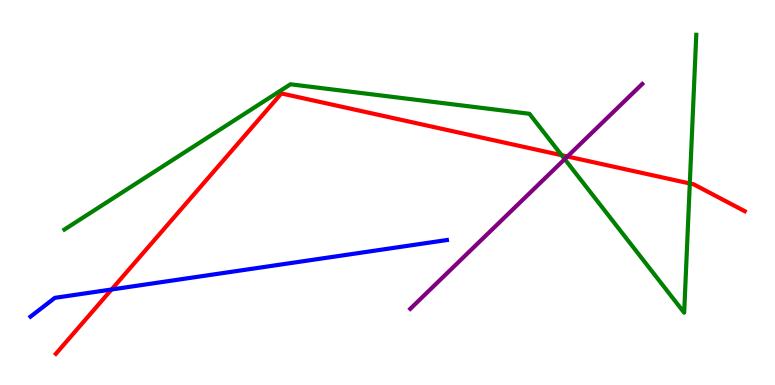[{'lines': ['blue', 'red'], 'intersections': [{'x': 1.44, 'y': 2.48}]}, {'lines': ['green', 'red'], 'intersections': [{'x': 7.25, 'y': 5.97}, {'x': 8.9, 'y': 5.23}]}, {'lines': ['purple', 'red'], 'intersections': [{'x': 7.32, 'y': 5.94}]}, {'lines': ['blue', 'green'], 'intersections': []}, {'lines': ['blue', 'purple'], 'intersections': []}, {'lines': ['green', 'purple'], 'intersections': [{'x': 7.29, 'y': 5.87}]}]